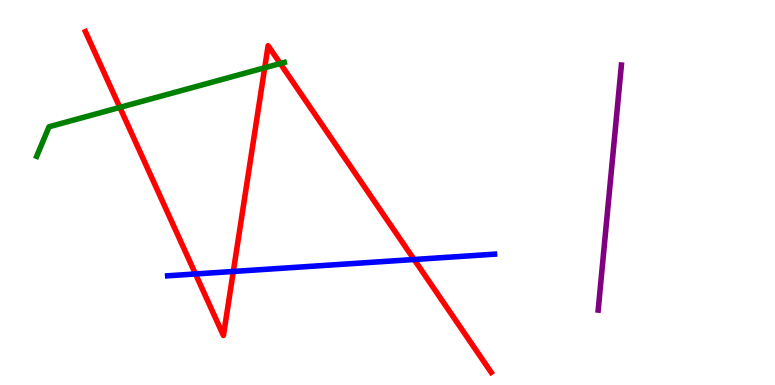[{'lines': ['blue', 'red'], 'intersections': [{'x': 2.52, 'y': 2.88}, {'x': 3.01, 'y': 2.95}, {'x': 5.34, 'y': 3.26}]}, {'lines': ['green', 'red'], 'intersections': [{'x': 1.55, 'y': 7.21}, {'x': 3.42, 'y': 8.24}, {'x': 3.62, 'y': 8.35}]}, {'lines': ['purple', 'red'], 'intersections': []}, {'lines': ['blue', 'green'], 'intersections': []}, {'lines': ['blue', 'purple'], 'intersections': []}, {'lines': ['green', 'purple'], 'intersections': []}]